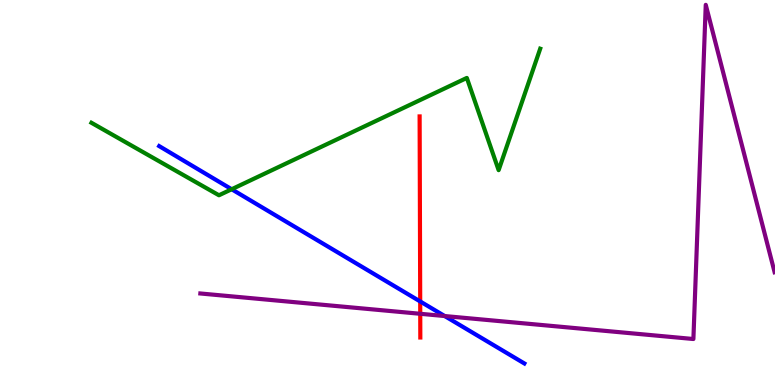[{'lines': ['blue', 'red'], 'intersections': [{'x': 5.42, 'y': 2.17}]}, {'lines': ['green', 'red'], 'intersections': []}, {'lines': ['purple', 'red'], 'intersections': [{'x': 5.42, 'y': 1.85}]}, {'lines': ['blue', 'green'], 'intersections': [{'x': 2.99, 'y': 5.08}]}, {'lines': ['blue', 'purple'], 'intersections': [{'x': 5.74, 'y': 1.79}]}, {'lines': ['green', 'purple'], 'intersections': []}]